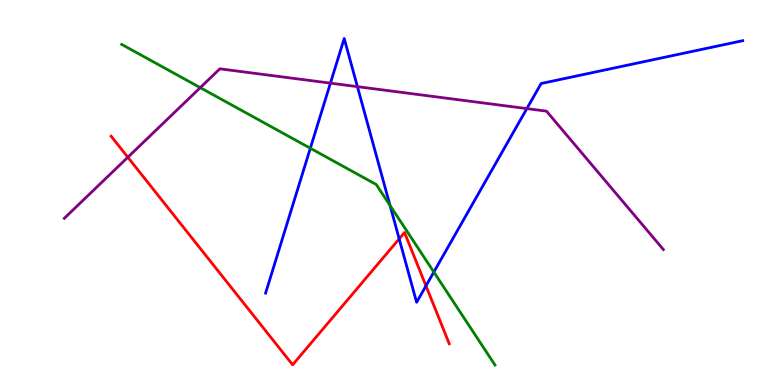[{'lines': ['blue', 'red'], 'intersections': [{'x': 5.15, 'y': 3.8}, {'x': 5.5, 'y': 2.58}]}, {'lines': ['green', 'red'], 'intersections': []}, {'lines': ['purple', 'red'], 'intersections': [{'x': 1.65, 'y': 5.92}]}, {'lines': ['blue', 'green'], 'intersections': [{'x': 4.0, 'y': 6.15}, {'x': 5.03, 'y': 4.66}, {'x': 5.6, 'y': 2.93}]}, {'lines': ['blue', 'purple'], 'intersections': [{'x': 4.26, 'y': 7.84}, {'x': 4.61, 'y': 7.75}, {'x': 6.8, 'y': 7.18}]}, {'lines': ['green', 'purple'], 'intersections': [{'x': 2.58, 'y': 7.72}]}]